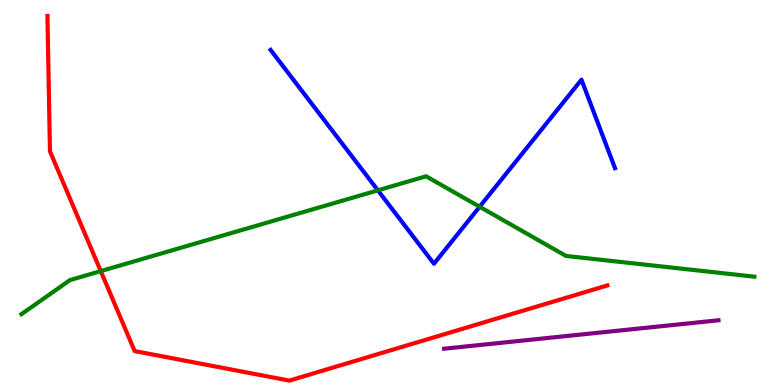[{'lines': ['blue', 'red'], 'intersections': []}, {'lines': ['green', 'red'], 'intersections': [{'x': 1.3, 'y': 2.96}]}, {'lines': ['purple', 'red'], 'intersections': []}, {'lines': ['blue', 'green'], 'intersections': [{'x': 4.88, 'y': 5.06}, {'x': 6.19, 'y': 4.63}]}, {'lines': ['blue', 'purple'], 'intersections': []}, {'lines': ['green', 'purple'], 'intersections': []}]